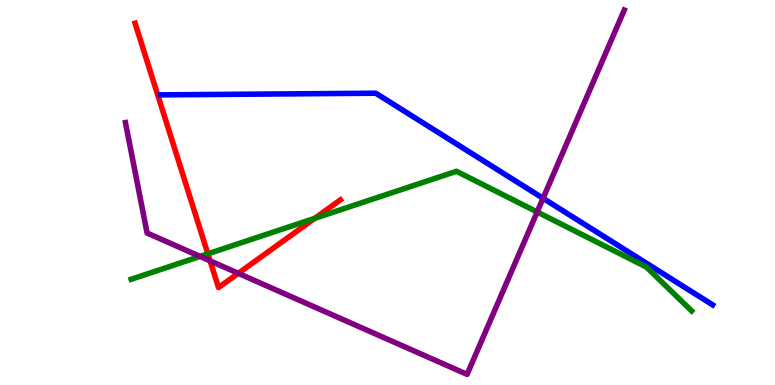[{'lines': ['blue', 'red'], 'intersections': []}, {'lines': ['green', 'red'], 'intersections': [{'x': 2.68, 'y': 3.41}, {'x': 4.06, 'y': 4.33}]}, {'lines': ['purple', 'red'], 'intersections': [{'x': 2.71, 'y': 3.22}, {'x': 3.07, 'y': 2.9}]}, {'lines': ['blue', 'green'], 'intersections': []}, {'lines': ['blue', 'purple'], 'intersections': [{'x': 7.01, 'y': 4.85}]}, {'lines': ['green', 'purple'], 'intersections': [{'x': 2.58, 'y': 3.34}, {'x': 6.93, 'y': 4.49}]}]